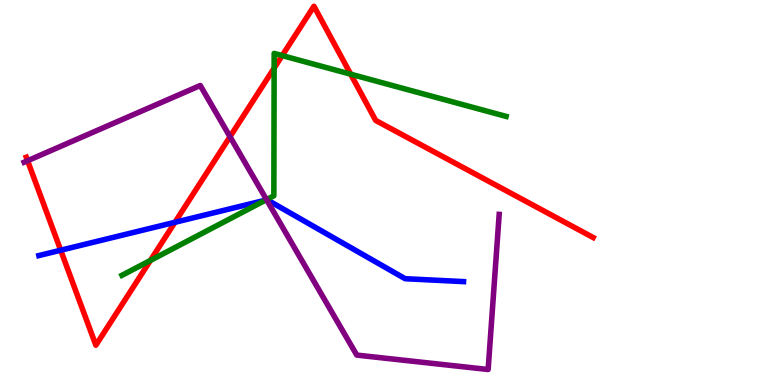[{'lines': ['blue', 'red'], 'intersections': [{'x': 0.783, 'y': 3.5}, {'x': 2.26, 'y': 4.23}]}, {'lines': ['green', 'red'], 'intersections': [{'x': 1.94, 'y': 3.24}, {'x': 3.54, 'y': 8.23}, {'x': 3.64, 'y': 8.56}, {'x': 4.53, 'y': 8.07}]}, {'lines': ['purple', 'red'], 'intersections': [{'x': 0.356, 'y': 5.82}, {'x': 2.97, 'y': 6.45}]}, {'lines': ['blue', 'green'], 'intersections': [{'x': 3.43, 'y': 4.8}]}, {'lines': ['blue', 'purple'], 'intersections': [{'x': 3.44, 'y': 4.81}]}, {'lines': ['green', 'purple'], 'intersections': [{'x': 3.44, 'y': 4.81}]}]